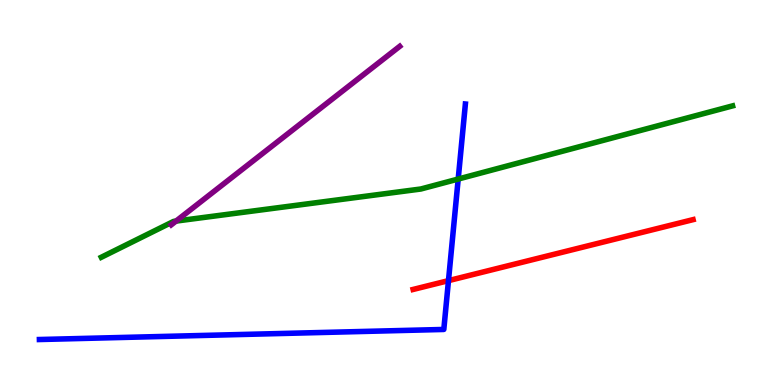[{'lines': ['blue', 'red'], 'intersections': [{'x': 5.79, 'y': 2.71}]}, {'lines': ['green', 'red'], 'intersections': []}, {'lines': ['purple', 'red'], 'intersections': []}, {'lines': ['blue', 'green'], 'intersections': [{'x': 5.91, 'y': 5.35}]}, {'lines': ['blue', 'purple'], 'intersections': []}, {'lines': ['green', 'purple'], 'intersections': [{'x': 2.27, 'y': 4.26}]}]